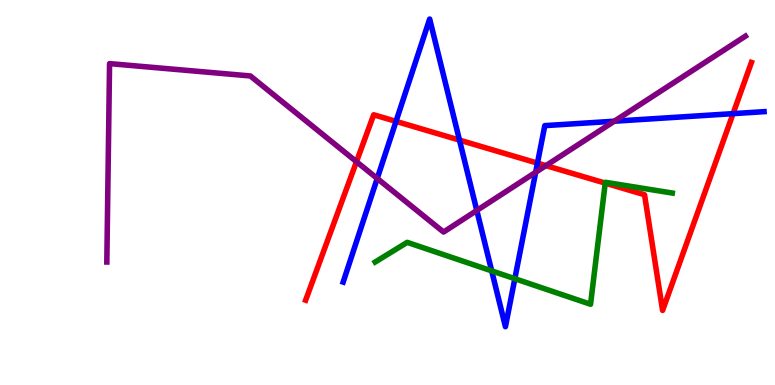[{'lines': ['blue', 'red'], 'intersections': [{'x': 5.11, 'y': 6.85}, {'x': 5.93, 'y': 6.36}, {'x': 6.93, 'y': 5.76}, {'x': 9.46, 'y': 7.05}]}, {'lines': ['green', 'red'], 'intersections': [{'x': 7.81, 'y': 5.24}]}, {'lines': ['purple', 'red'], 'intersections': [{'x': 4.6, 'y': 5.8}, {'x': 7.04, 'y': 5.7}]}, {'lines': ['blue', 'green'], 'intersections': [{'x': 6.34, 'y': 2.96}, {'x': 6.64, 'y': 2.76}]}, {'lines': ['blue', 'purple'], 'intersections': [{'x': 4.87, 'y': 5.36}, {'x': 6.15, 'y': 4.53}, {'x': 6.91, 'y': 5.53}, {'x': 7.93, 'y': 6.85}]}, {'lines': ['green', 'purple'], 'intersections': []}]